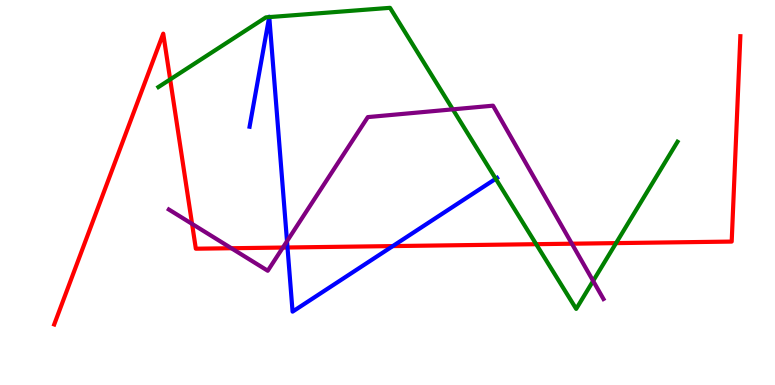[{'lines': ['blue', 'red'], 'intersections': [{'x': 3.71, 'y': 3.57}, {'x': 5.07, 'y': 3.61}]}, {'lines': ['green', 'red'], 'intersections': [{'x': 2.2, 'y': 7.94}, {'x': 6.92, 'y': 3.66}, {'x': 7.95, 'y': 3.69}]}, {'lines': ['purple', 'red'], 'intersections': [{'x': 2.48, 'y': 4.18}, {'x': 2.99, 'y': 3.55}, {'x': 3.65, 'y': 3.57}, {'x': 7.38, 'y': 3.67}]}, {'lines': ['blue', 'green'], 'intersections': [{'x': 3.47, 'y': 9.56}, {'x': 3.47, 'y': 9.56}, {'x': 6.4, 'y': 5.36}]}, {'lines': ['blue', 'purple'], 'intersections': [{'x': 3.7, 'y': 3.74}]}, {'lines': ['green', 'purple'], 'intersections': [{'x': 5.84, 'y': 7.16}, {'x': 7.65, 'y': 2.7}]}]